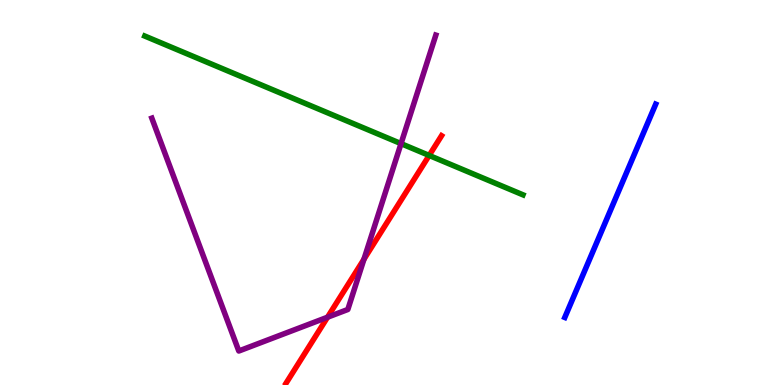[{'lines': ['blue', 'red'], 'intersections': []}, {'lines': ['green', 'red'], 'intersections': [{'x': 5.54, 'y': 5.96}]}, {'lines': ['purple', 'red'], 'intersections': [{'x': 4.23, 'y': 1.76}, {'x': 4.7, 'y': 3.27}]}, {'lines': ['blue', 'green'], 'intersections': []}, {'lines': ['blue', 'purple'], 'intersections': []}, {'lines': ['green', 'purple'], 'intersections': [{'x': 5.17, 'y': 6.27}]}]